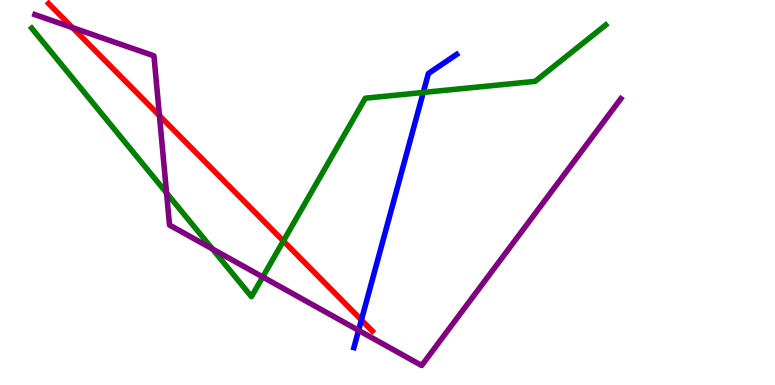[{'lines': ['blue', 'red'], 'intersections': [{'x': 4.66, 'y': 1.69}]}, {'lines': ['green', 'red'], 'intersections': [{'x': 3.66, 'y': 3.74}]}, {'lines': ['purple', 'red'], 'intersections': [{'x': 0.935, 'y': 9.28}, {'x': 2.06, 'y': 7.0}]}, {'lines': ['blue', 'green'], 'intersections': [{'x': 5.46, 'y': 7.6}]}, {'lines': ['blue', 'purple'], 'intersections': [{'x': 4.63, 'y': 1.42}]}, {'lines': ['green', 'purple'], 'intersections': [{'x': 2.15, 'y': 4.99}, {'x': 2.74, 'y': 3.53}, {'x': 3.39, 'y': 2.81}]}]